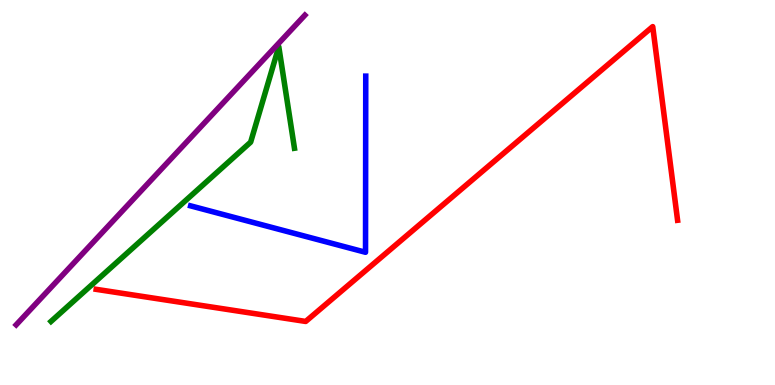[{'lines': ['blue', 'red'], 'intersections': []}, {'lines': ['green', 'red'], 'intersections': []}, {'lines': ['purple', 'red'], 'intersections': []}, {'lines': ['blue', 'green'], 'intersections': []}, {'lines': ['blue', 'purple'], 'intersections': []}, {'lines': ['green', 'purple'], 'intersections': []}]